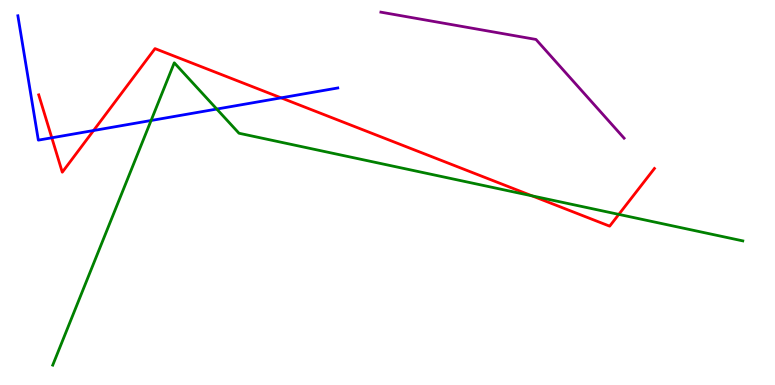[{'lines': ['blue', 'red'], 'intersections': [{'x': 0.669, 'y': 6.42}, {'x': 1.21, 'y': 6.61}, {'x': 3.63, 'y': 7.46}]}, {'lines': ['green', 'red'], 'intersections': [{'x': 6.87, 'y': 4.91}, {'x': 7.98, 'y': 4.43}]}, {'lines': ['purple', 'red'], 'intersections': []}, {'lines': ['blue', 'green'], 'intersections': [{'x': 1.95, 'y': 6.87}, {'x': 2.8, 'y': 7.17}]}, {'lines': ['blue', 'purple'], 'intersections': []}, {'lines': ['green', 'purple'], 'intersections': []}]